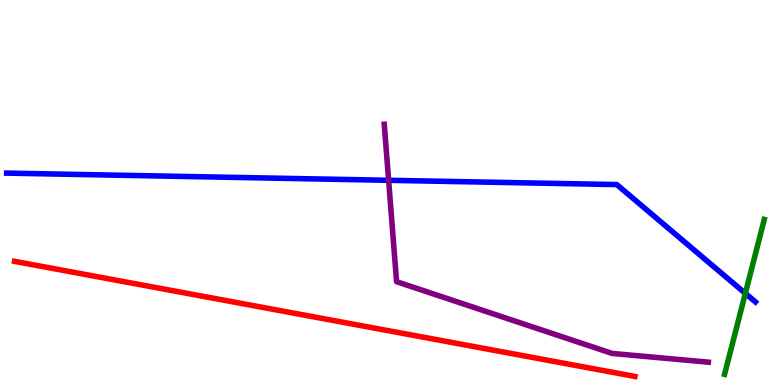[{'lines': ['blue', 'red'], 'intersections': []}, {'lines': ['green', 'red'], 'intersections': []}, {'lines': ['purple', 'red'], 'intersections': []}, {'lines': ['blue', 'green'], 'intersections': [{'x': 9.62, 'y': 2.38}]}, {'lines': ['blue', 'purple'], 'intersections': [{'x': 5.01, 'y': 5.32}]}, {'lines': ['green', 'purple'], 'intersections': []}]